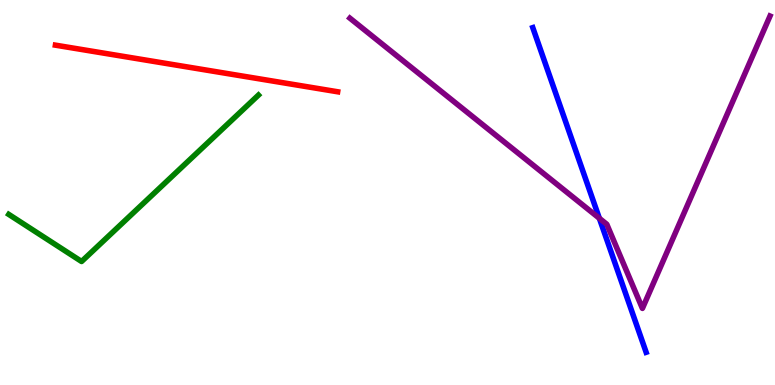[{'lines': ['blue', 'red'], 'intersections': []}, {'lines': ['green', 'red'], 'intersections': []}, {'lines': ['purple', 'red'], 'intersections': []}, {'lines': ['blue', 'green'], 'intersections': []}, {'lines': ['blue', 'purple'], 'intersections': [{'x': 7.73, 'y': 4.33}]}, {'lines': ['green', 'purple'], 'intersections': []}]